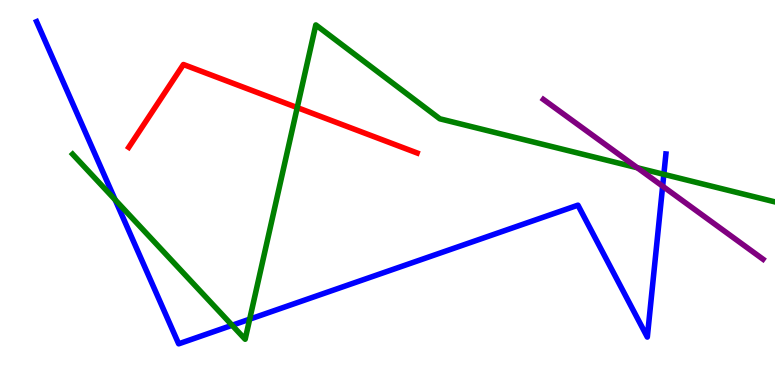[{'lines': ['blue', 'red'], 'intersections': []}, {'lines': ['green', 'red'], 'intersections': [{'x': 3.84, 'y': 7.21}]}, {'lines': ['purple', 'red'], 'intersections': []}, {'lines': ['blue', 'green'], 'intersections': [{'x': 1.49, 'y': 4.81}, {'x': 3.0, 'y': 1.55}, {'x': 3.22, 'y': 1.71}, {'x': 8.57, 'y': 5.47}]}, {'lines': ['blue', 'purple'], 'intersections': [{'x': 8.55, 'y': 5.16}]}, {'lines': ['green', 'purple'], 'intersections': [{'x': 8.22, 'y': 5.64}]}]